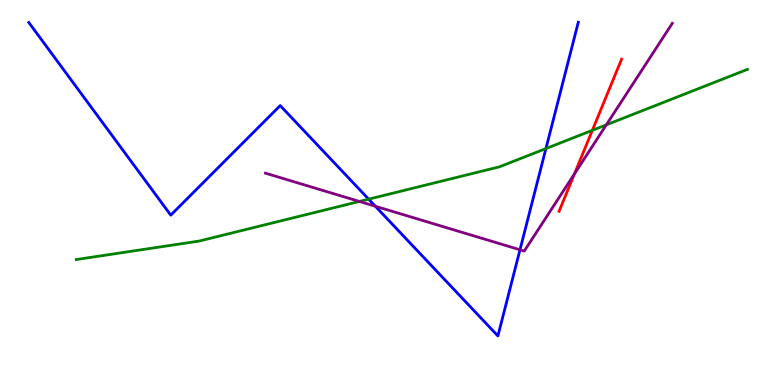[{'lines': ['blue', 'red'], 'intersections': []}, {'lines': ['green', 'red'], 'intersections': [{'x': 7.64, 'y': 6.61}]}, {'lines': ['purple', 'red'], 'intersections': [{'x': 7.41, 'y': 5.48}]}, {'lines': ['blue', 'green'], 'intersections': [{'x': 4.76, 'y': 4.83}, {'x': 7.04, 'y': 6.14}]}, {'lines': ['blue', 'purple'], 'intersections': [{'x': 4.84, 'y': 4.64}, {'x': 6.71, 'y': 3.51}]}, {'lines': ['green', 'purple'], 'intersections': [{'x': 4.64, 'y': 4.77}, {'x': 7.82, 'y': 6.76}]}]